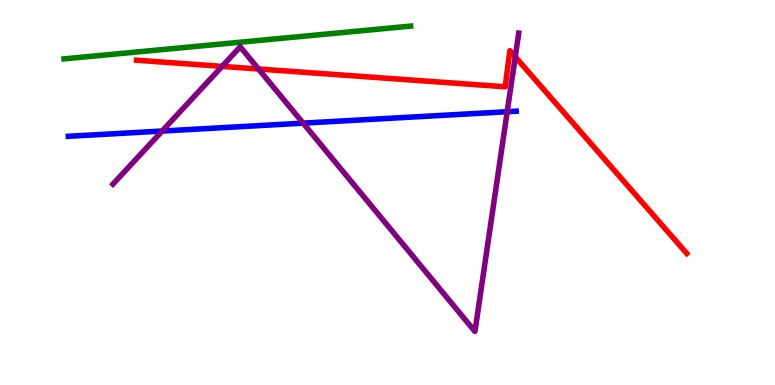[{'lines': ['blue', 'red'], 'intersections': []}, {'lines': ['green', 'red'], 'intersections': []}, {'lines': ['purple', 'red'], 'intersections': [{'x': 2.87, 'y': 8.28}, {'x': 3.34, 'y': 8.21}, {'x': 6.65, 'y': 8.52}]}, {'lines': ['blue', 'green'], 'intersections': []}, {'lines': ['blue', 'purple'], 'intersections': [{'x': 2.09, 'y': 6.6}, {'x': 3.91, 'y': 6.8}, {'x': 6.54, 'y': 7.1}]}, {'lines': ['green', 'purple'], 'intersections': []}]